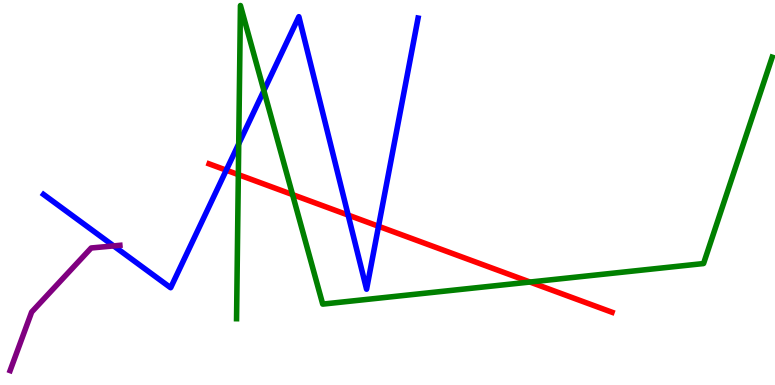[{'lines': ['blue', 'red'], 'intersections': [{'x': 2.92, 'y': 5.58}, {'x': 4.49, 'y': 4.41}, {'x': 4.88, 'y': 4.12}]}, {'lines': ['green', 'red'], 'intersections': [{'x': 3.08, 'y': 5.46}, {'x': 3.77, 'y': 4.95}, {'x': 6.84, 'y': 2.67}]}, {'lines': ['purple', 'red'], 'intersections': []}, {'lines': ['blue', 'green'], 'intersections': [{'x': 3.08, 'y': 6.26}, {'x': 3.41, 'y': 7.65}]}, {'lines': ['blue', 'purple'], 'intersections': [{'x': 1.47, 'y': 3.61}]}, {'lines': ['green', 'purple'], 'intersections': []}]